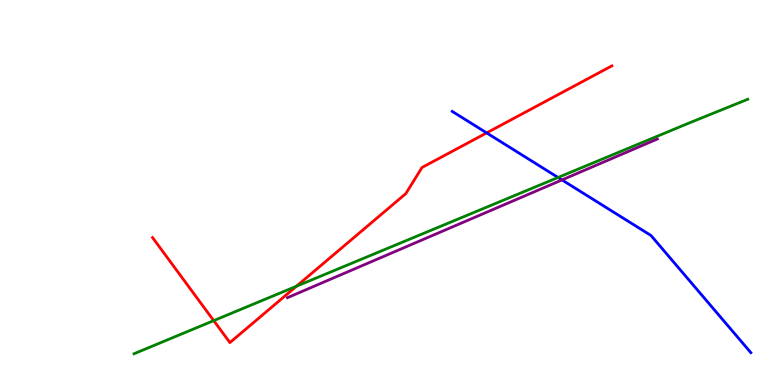[{'lines': ['blue', 'red'], 'intersections': [{'x': 6.28, 'y': 6.55}]}, {'lines': ['green', 'red'], 'intersections': [{'x': 2.76, 'y': 1.67}, {'x': 3.83, 'y': 2.57}]}, {'lines': ['purple', 'red'], 'intersections': []}, {'lines': ['blue', 'green'], 'intersections': [{'x': 7.2, 'y': 5.39}]}, {'lines': ['blue', 'purple'], 'intersections': [{'x': 7.25, 'y': 5.33}]}, {'lines': ['green', 'purple'], 'intersections': []}]